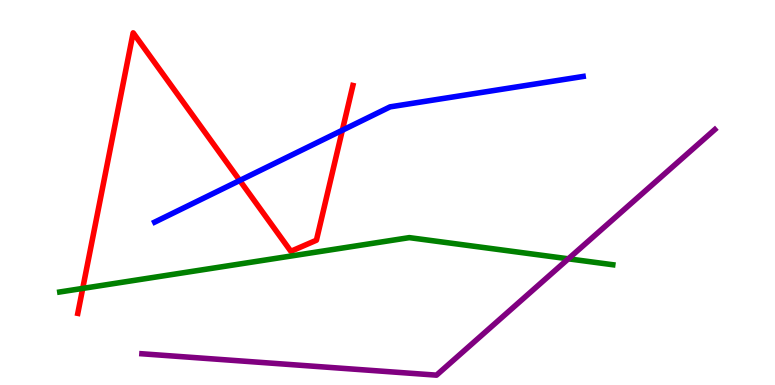[{'lines': ['blue', 'red'], 'intersections': [{'x': 3.09, 'y': 5.31}, {'x': 4.42, 'y': 6.62}]}, {'lines': ['green', 'red'], 'intersections': [{'x': 1.07, 'y': 2.51}]}, {'lines': ['purple', 'red'], 'intersections': []}, {'lines': ['blue', 'green'], 'intersections': []}, {'lines': ['blue', 'purple'], 'intersections': []}, {'lines': ['green', 'purple'], 'intersections': [{'x': 7.33, 'y': 3.28}]}]